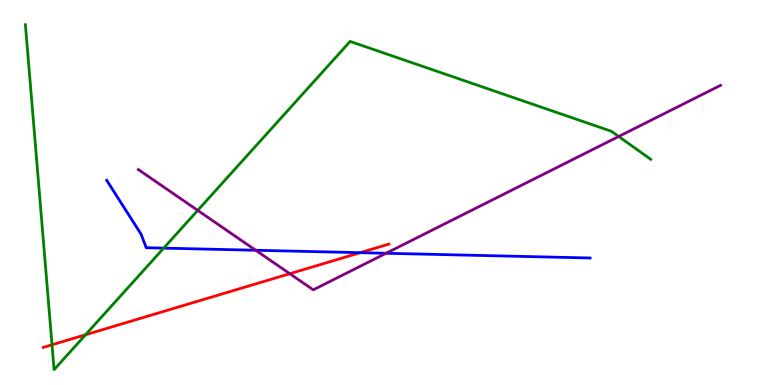[{'lines': ['blue', 'red'], 'intersections': [{'x': 4.65, 'y': 3.44}]}, {'lines': ['green', 'red'], 'intersections': [{'x': 0.671, 'y': 1.04}, {'x': 1.1, 'y': 1.31}]}, {'lines': ['purple', 'red'], 'intersections': [{'x': 3.74, 'y': 2.89}]}, {'lines': ['blue', 'green'], 'intersections': [{'x': 2.11, 'y': 3.56}]}, {'lines': ['blue', 'purple'], 'intersections': [{'x': 3.3, 'y': 3.5}, {'x': 4.98, 'y': 3.42}]}, {'lines': ['green', 'purple'], 'intersections': [{'x': 2.55, 'y': 4.54}, {'x': 7.98, 'y': 6.46}]}]